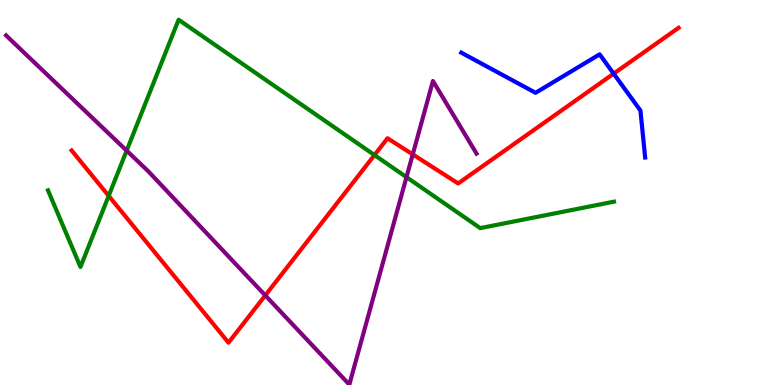[{'lines': ['blue', 'red'], 'intersections': [{'x': 7.92, 'y': 8.09}]}, {'lines': ['green', 'red'], 'intersections': [{'x': 1.4, 'y': 4.91}, {'x': 4.83, 'y': 5.97}]}, {'lines': ['purple', 'red'], 'intersections': [{'x': 3.42, 'y': 2.33}, {'x': 5.33, 'y': 5.99}]}, {'lines': ['blue', 'green'], 'intersections': []}, {'lines': ['blue', 'purple'], 'intersections': []}, {'lines': ['green', 'purple'], 'intersections': [{'x': 1.63, 'y': 6.09}, {'x': 5.24, 'y': 5.4}]}]